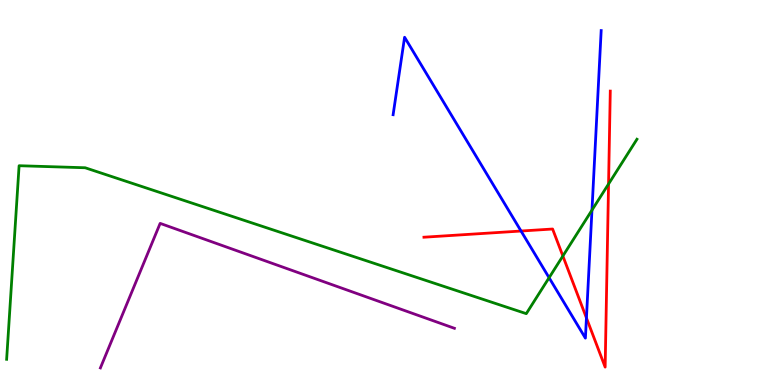[{'lines': ['blue', 'red'], 'intersections': [{'x': 6.72, 'y': 4.0}, {'x': 7.57, 'y': 1.74}]}, {'lines': ['green', 'red'], 'intersections': [{'x': 7.26, 'y': 3.35}, {'x': 7.85, 'y': 5.22}]}, {'lines': ['purple', 'red'], 'intersections': []}, {'lines': ['blue', 'green'], 'intersections': [{'x': 7.09, 'y': 2.79}, {'x': 7.64, 'y': 4.54}]}, {'lines': ['blue', 'purple'], 'intersections': []}, {'lines': ['green', 'purple'], 'intersections': []}]